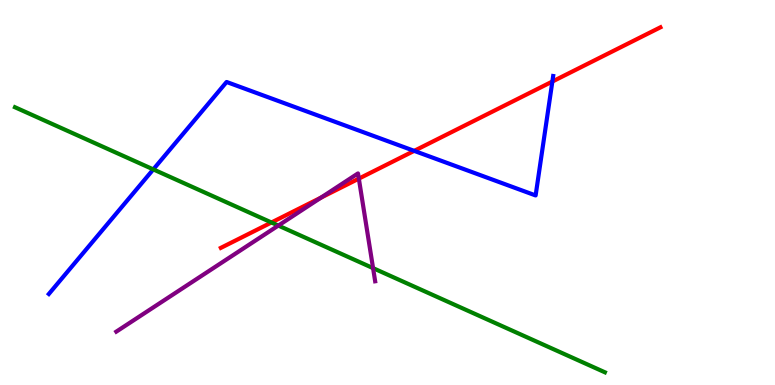[{'lines': ['blue', 'red'], 'intersections': [{'x': 5.34, 'y': 6.08}, {'x': 7.13, 'y': 7.88}]}, {'lines': ['green', 'red'], 'intersections': [{'x': 3.5, 'y': 4.22}]}, {'lines': ['purple', 'red'], 'intersections': [{'x': 4.14, 'y': 4.87}, {'x': 4.63, 'y': 5.36}]}, {'lines': ['blue', 'green'], 'intersections': [{'x': 1.98, 'y': 5.6}]}, {'lines': ['blue', 'purple'], 'intersections': []}, {'lines': ['green', 'purple'], 'intersections': [{'x': 3.59, 'y': 4.14}, {'x': 4.81, 'y': 3.04}]}]